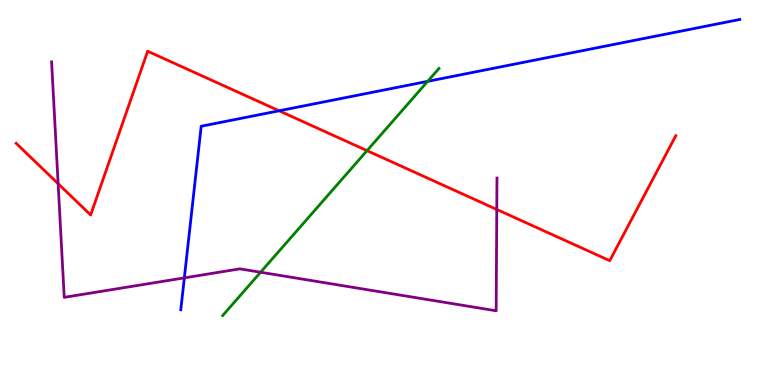[{'lines': ['blue', 'red'], 'intersections': [{'x': 3.6, 'y': 7.12}]}, {'lines': ['green', 'red'], 'intersections': [{'x': 4.74, 'y': 6.09}]}, {'lines': ['purple', 'red'], 'intersections': [{'x': 0.75, 'y': 5.23}, {'x': 6.41, 'y': 4.56}]}, {'lines': ['blue', 'green'], 'intersections': [{'x': 5.52, 'y': 7.89}]}, {'lines': ['blue', 'purple'], 'intersections': [{'x': 2.38, 'y': 2.78}]}, {'lines': ['green', 'purple'], 'intersections': [{'x': 3.36, 'y': 2.93}]}]